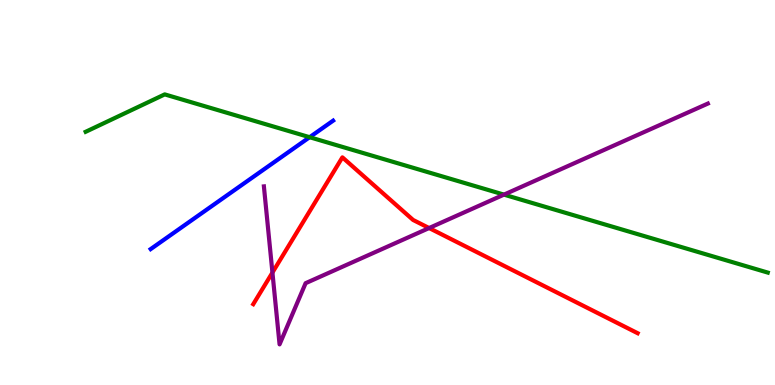[{'lines': ['blue', 'red'], 'intersections': []}, {'lines': ['green', 'red'], 'intersections': []}, {'lines': ['purple', 'red'], 'intersections': [{'x': 3.52, 'y': 2.92}, {'x': 5.54, 'y': 4.08}]}, {'lines': ['blue', 'green'], 'intersections': [{'x': 4.0, 'y': 6.44}]}, {'lines': ['blue', 'purple'], 'intersections': []}, {'lines': ['green', 'purple'], 'intersections': [{'x': 6.5, 'y': 4.94}]}]